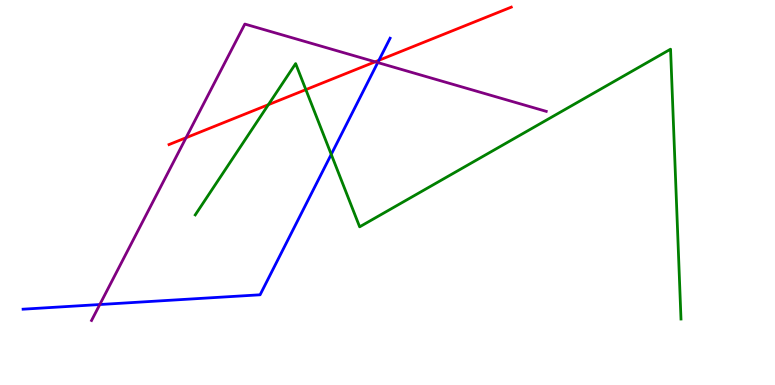[{'lines': ['blue', 'red'], 'intersections': [{'x': 4.89, 'y': 8.43}]}, {'lines': ['green', 'red'], 'intersections': [{'x': 3.46, 'y': 7.28}, {'x': 3.95, 'y': 7.67}]}, {'lines': ['purple', 'red'], 'intersections': [{'x': 2.4, 'y': 6.42}, {'x': 4.84, 'y': 8.39}]}, {'lines': ['blue', 'green'], 'intersections': [{'x': 4.27, 'y': 5.99}]}, {'lines': ['blue', 'purple'], 'intersections': [{'x': 1.29, 'y': 2.09}, {'x': 4.87, 'y': 8.37}]}, {'lines': ['green', 'purple'], 'intersections': []}]